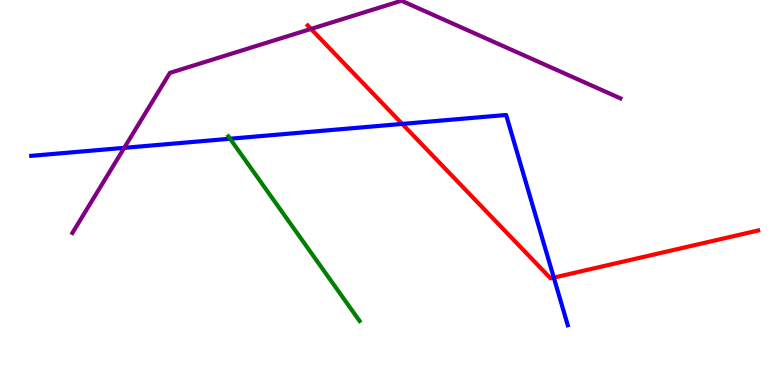[{'lines': ['blue', 'red'], 'intersections': [{'x': 5.19, 'y': 6.78}, {'x': 7.15, 'y': 2.79}]}, {'lines': ['green', 'red'], 'intersections': []}, {'lines': ['purple', 'red'], 'intersections': [{'x': 4.01, 'y': 9.25}]}, {'lines': ['blue', 'green'], 'intersections': [{'x': 2.97, 'y': 6.4}]}, {'lines': ['blue', 'purple'], 'intersections': [{'x': 1.6, 'y': 6.16}]}, {'lines': ['green', 'purple'], 'intersections': []}]